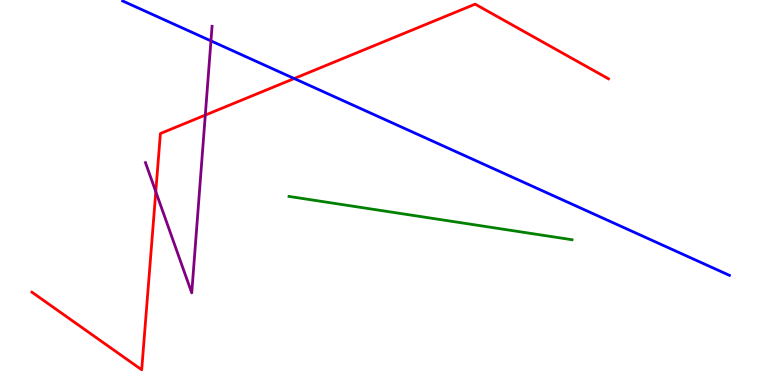[{'lines': ['blue', 'red'], 'intersections': [{'x': 3.8, 'y': 7.96}]}, {'lines': ['green', 'red'], 'intersections': []}, {'lines': ['purple', 'red'], 'intersections': [{'x': 2.01, 'y': 5.02}, {'x': 2.65, 'y': 7.01}]}, {'lines': ['blue', 'green'], 'intersections': []}, {'lines': ['blue', 'purple'], 'intersections': [{'x': 2.72, 'y': 8.94}]}, {'lines': ['green', 'purple'], 'intersections': []}]